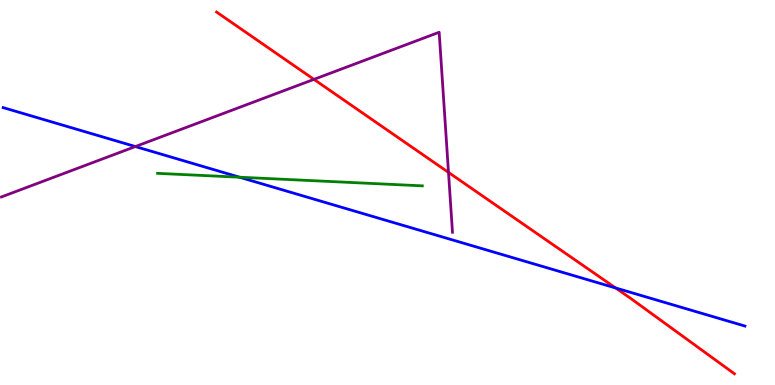[{'lines': ['blue', 'red'], 'intersections': [{'x': 7.94, 'y': 2.52}]}, {'lines': ['green', 'red'], 'intersections': []}, {'lines': ['purple', 'red'], 'intersections': [{'x': 4.05, 'y': 7.94}, {'x': 5.79, 'y': 5.52}]}, {'lines': ['blue', 'green'], 'intersections': [{'x': 3.09, 'y': 5.4}]}, {'lines': ['blue', 'purple'], 'intersections': [{'x': 1.75, 'y': 6.19}]}, {'lines': ['green', 'purple'], 'intersections': []}]